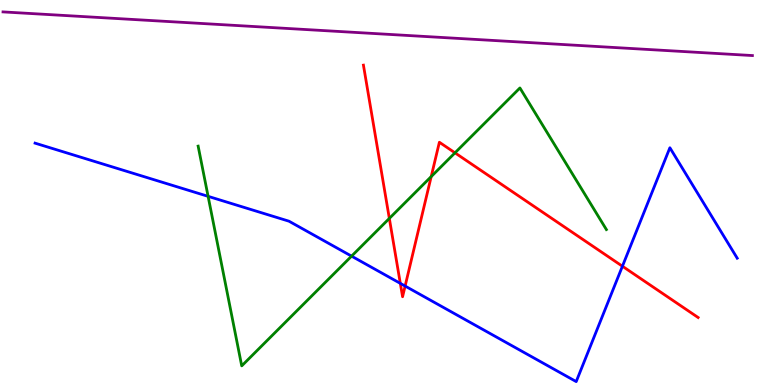[{'lines': ['blue', 'red'], 'intersections': [{'x': 5.17, 'y': 2.64}, {'x': 5.23, 'y': 2.57}, {'x': 8.03, 'y': 3.08}]}, {'lines': ['green', 'red'], 'intersections': [{'x': 5.02, 'y': 4.33}, {'x': 5.56, 'y': 5.41}, {'x': 5.87, 'y': 6.03}]}, {'lines': ['purple', 'red'], 'intersections': []}, {'lines': ['blue', 'green'], 'intersections': [{'x': 2.69, 'y': 4.9}, {'x': 4.54, 'y': 3.35}]}, {'lines': ['blue', 'purple'], 'intersections': []}, {'lines': ['green', 'purple'], 'intersections': []}]